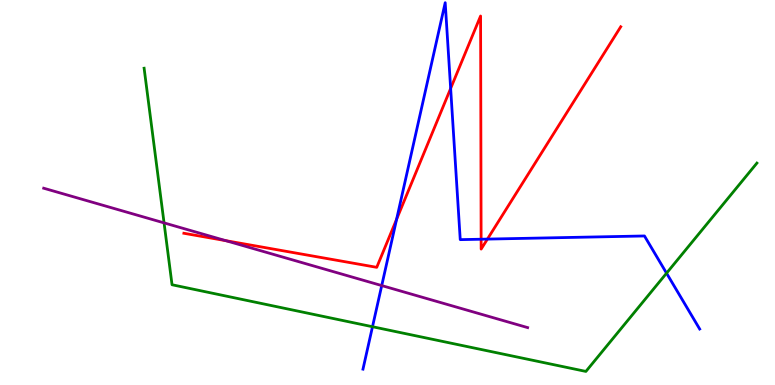[{'lines': ['blue', 'red'], 'intersections': [{'x': 5.12, 'y': 4.31}, {'x': 5.81, 'y': 7.7}, {'x': 6.21, 'y': 3.79}, {'x': 6.29, 'y': 3.79}]}, {'lines': ['green', 'red'], 'intersections': []}, {'lines': ['purple', 'red'], 'intersections': [{'x': 2.91, 'y': 3.75}]}, {'lines': ['blue', 'green'], 'intersections': [{'x': 4.81, 'y': 1.51}, {'x': 8.6, 'y': 2.9}]}, {'lines': ['blue', 'purple'], 'intersections': [{'x': 4.93, 'y': 2.58}]}, {'lines': ['green', 'purple'], 'intersections': [{'x': 2.12, 'y': 4.21}]}]